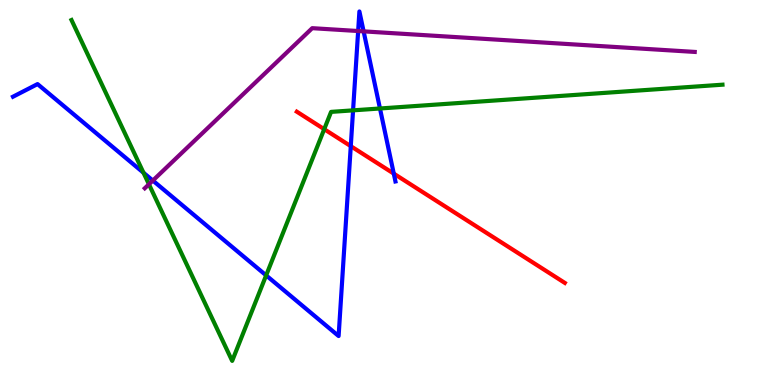[{'lines': ['blue', 'red'], 'intersections': [{'x': 4.53, 'y': 6.2}, {'x': 5.08, 'y': 5.49}]}, {'lines': ['green', 'red'], 'intersections': [{'x': 4.18, 'y': 6.64}]}, {'lines': ['purple', 'red'], 'intersections': []}, {'lines': ['blue', 'green'], 'intersections': [{'x': 1.85, 'y': 5.51}, {'x': 3.43, 'y': 2.85}, {'x': 4.56, 'y': 7.13}, {'x': 4.9, 'y': 7.18}]}, {'lines': ['blue', 'purple'], 'intersections': [{'x': 1.97, 'y': 5.31}, {'x': 4.62, 'y': 9.19}, {'x': 4.69, 'y': 9.19}]}, {'lines': ['green', 'purple'], 'intersections': [{'x': 1.92, 'y': 5.21}]}]